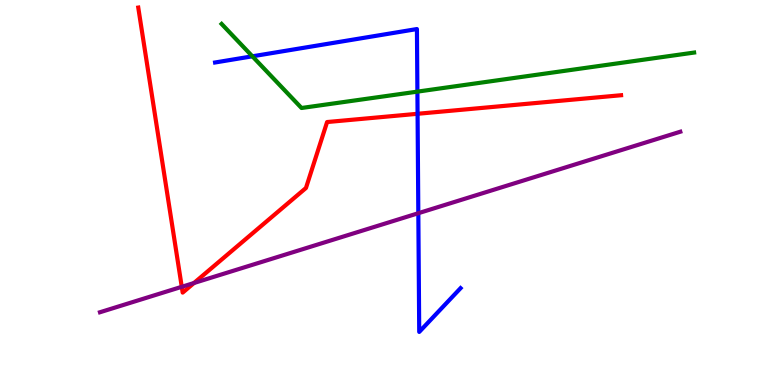[{'lines': ['blue', 'red'], 'intersections': [{'x': 5.39, 'y': 7.04}]}, {'lines': ['green', 'red'], 'intersections': []}, {'lines': ['purple', 'red'], 'intersections': [{'x': 2.35, 'y': 2.55}, {'x': 2.5, 'y': 2.65}]}, {'lines': ['blue', 'green'], 'intersections': [{'x': 3.26, 'y': 8.54}, {'x': 5.39, 'y': 7.62}]}, {'lines': ['blue', 'purple'], 'intersections': [{'x': 5.4, 'y': 4.46}]}, {'lines': ['green', 'purple'], 'intersections': []}]